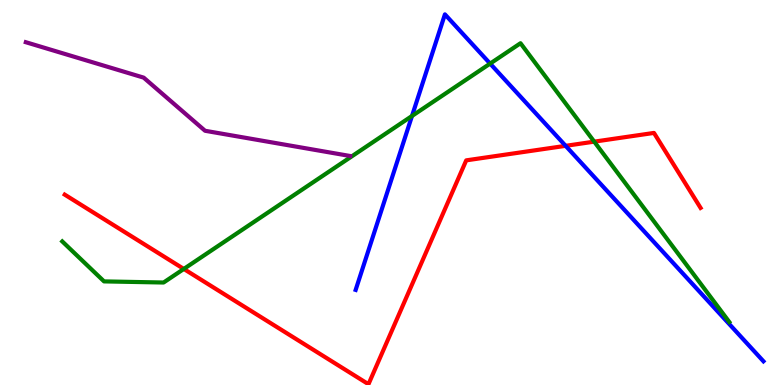[{'lines': ['blue', 'red'], 'intersections': [{'x': 7.3, 'y': 6.21}]}, {'lines': ['green', 'red'], 'intersections': [{'x': 2.37, 'y': 3.01}, {'x': 7.67, 'y': 6.32}]}, {'lines': ['purple', 'red'], 'intersections': []}, {'lines': ['blue', 'green'], 'intersections': [{'x': 5.32, 'y': 6.99}, {'x': 6.32, 'y': 8.35}]}, {'lines': ['blue', 'purple'], 'intersections': []}, {'lines': ['green', 'purple'], 'intersections': []}]